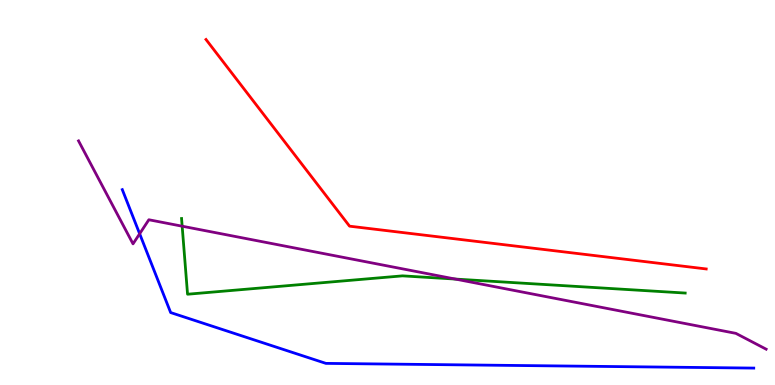[{'lines': ['blue', 'red'], 'intersections': []}, {'lines': ['green', 'red'], 'intersections': []}, {'lines': ['purple', 'red'], 'intersections': []}, {'lines': ['blue', 'green'], 'intersections': []}, {'lines': ['blue', 'purple'], 'intersections': [{'x': 1.8, 'y': 3.93}]}, {'lines': ['green', 'purple'], 'intersections': [{'x': 2.35, 'y': 4.12}, {'x': 5.88, 'y': 2.75}]}]